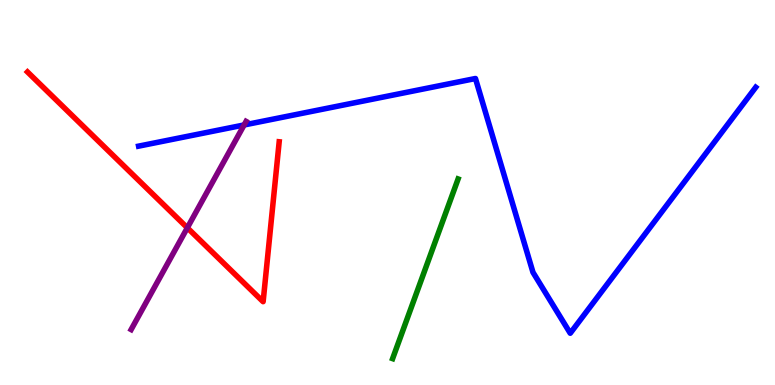[{'lines': ['blue', 'red'], 'intersections': []}, {'lines': ['green', 'red'], 'intersections': []}, {'lines': ['purple', 'red'], 'intersections': [{'x': 2.42, 'y': 4.08}]}, {'lines': ['blue', 'green'], 'intersections': []}, {'lines': ['blue', 'purple'], 'intersections': [{'x': 3.15, 'y': 6.75}]}, {'lines': ['green', 'purple'], 'intersections': []}]